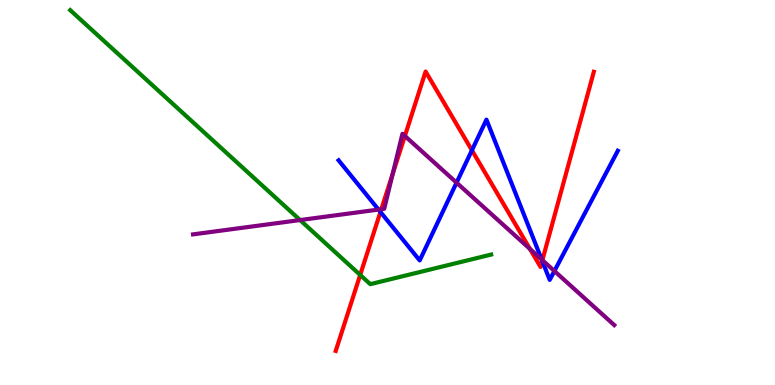[{'lines': ['blue', 'red'], 'intersections': [{'x': 4.91, 'y': 4.49}, {'x': 6.09, 'y': 6.1}, {'x': 7.0, 'y': 3.22}]}, {'lines': ['green', 'red'], 'intersections': [{'x': 4.65, 'y': 2.86}]}, {'lines': ['purple', 'red'], 'intersections': [{'x': 4.92, 'y': 4.57}, {'x': 5.07, 'y': 5.49}, {'x': 5.22, 'y': 6.47}, {'x': 6.84, 'y': 3.53}, {'x': 7.0, 'y': 3.24}]}, {'lines': ['blue', 'green'], 'intersections': []}, {'lines': ['blue', 'purple'], 'intersections': [{'x': 4.88, 'y': 4.56}, {'x': 5.89, 'y': 5.26}, {'x': 6.99, 'y': 3.26}, {'x': 7.15, 'y': 2.96}]}, {'lines': ['green', 'purple'], 'intersections': [{'x': 3.87, 'y': 4.28}]}]